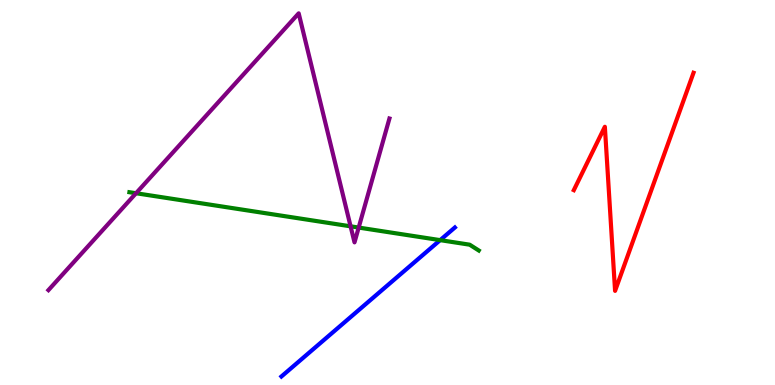[{'lines': ['blue', 'red'], 'intersections': []}, {'lines': ['green', 'red'], 'intersections': []}, {'lines': ['purple', 'red'], 'intersections': []}, {'lines': ['blue', 'green'], 'intersections': [{'x': 5.68, 'y': 3.76}]}, {'lines': ['blue', 'purple'], 'intersections': []}, {'lines': ['green', 'purple'], 'intersections': [{'x': 1.76, 'y': 4.98}, {'x': 4.52, 'y': 4.12}, {'x': 4.63, 'y': 4.09}]}]